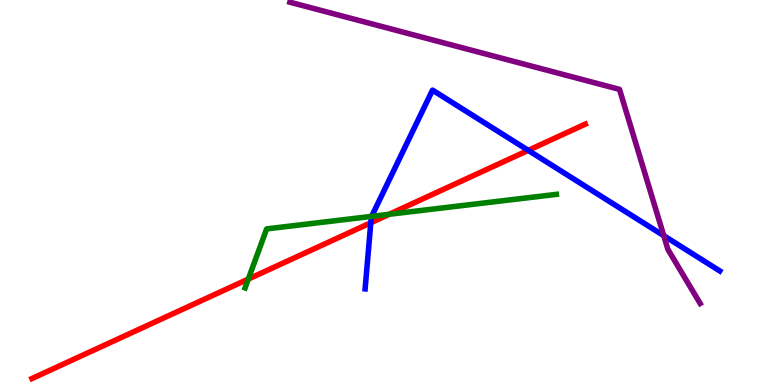[{'lines': ['blue', 'red'], 'intersections': [{'x': 4.78, 'y': 4.21}, {'x': 6.82, 'y': 6.09}]}, {'lines': ['green', 'red'], 'intersections': [{'x': 3.2, 'y': 2.75}, {'x': 5.02, 'y': 4.43}]}, {'lines': ['purple', 'red'], 'intersections': []}, {'lines': ['blue', 'green'], 'intersections': [{'x': 4.8, 'y': 4.38}]}, {'lines': ['blue', 'purple'], 'intersections': [{'x': 8.56, 'y': 3.88}]}, {'lines': ['green', 'purple'], 'intersections': []}]